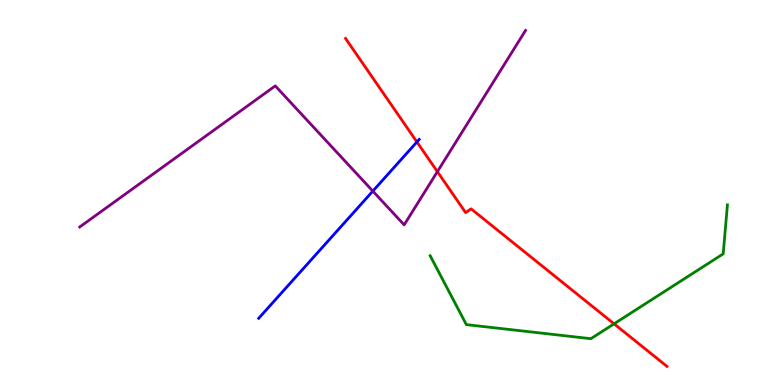[{'lines': ['blue', 'red'], 'intersections': [{'x': 5.38, 'y': 6.31}]}, {'lines': ['green', 'red'], 'intersections': [{'x': 7.92, 'y': 1.59}]}, {'lines': ['purple', 'red'], 'intersections': [{'x': 5.64, 'y': 5.54}]}, {'lines': ['blue', 'green'], 'intersections': []}, {'lines': ['blue', 'purple'], 'intersections': [{'x': 4.81, 'y': 5.04}]}, {'lines': ['green', 'purple'], 'intersections': []}]